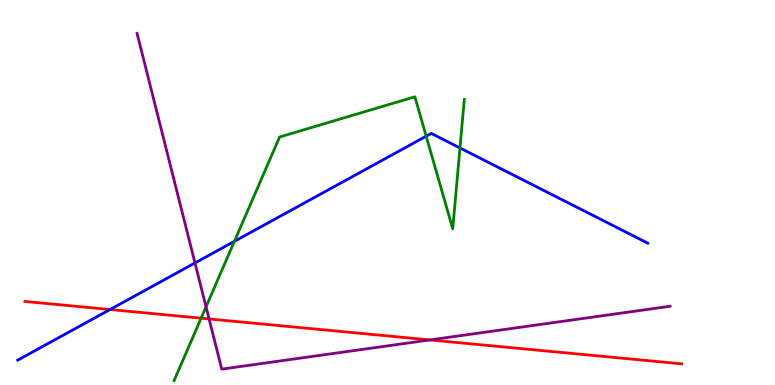[{'lines': ['blue', 'red'], 'intersections': [{'x': 1.42, 'y': 1.96}]}, {'lines': ['green', 'red'], 'intersections': [{'x': 2.6, 'y': 1.74}]}, {'lines': ['purple', 'red'], 'intersections': [{'x': 2.7, 'y': 1.72}, {'x': 5.55, 'y': 1.17}]}, {'lines': ['blue', 'green'], 'intersections': [{'x': 3.02, 'y': 3.73}, {'x': 5.5, 'y': 6.46}, {'x': 5.93, 'y': 6.16}]}, {'lines': ['blue', 'purple'], 'intersections': [{'x': 2.52, 'y': 3.17}]}, {'lines': ['green', 'purple'], 'intersections': [{'x': 2.66, 'y': 2.03}]}]